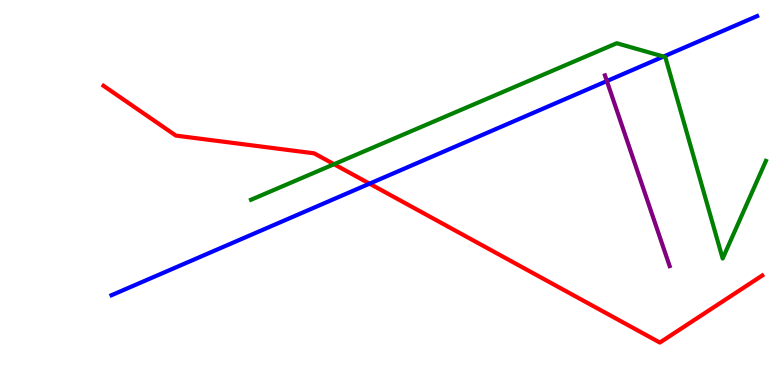[{'lines': ['blue', 'red'], 'intersections': [{'x': 4.77, 'y': 5.23}]}, {'lines': ['green', 'red'], 'intersections': [{'x': 4.31, 'y': 5.73}]}, {'lines': ['purple', 'red'], 'intersections': []}, {'lines': ['blue', 'green'], 'intersections': [{'x': 8.56, 'y': 8.53}]}, {'lines': ['blue', 'purple'], 'intersections': [{'x': 7.83, 'y': 7.89}]}, {'lines': ['green', 'purple'], 'intersections': []}]